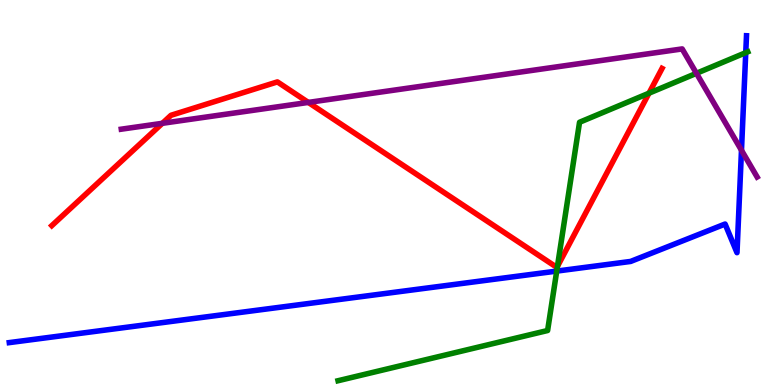[{'lines': ['blue', 'red'], 'intersections': []}, {'lines': ['green', 'red'], 'intersections': [{'x': 7.19, 'y': 3.08}, {'x': 8.37, 'y': 7.58}]}, {'lines': ['purple', 'red'], 'intersections': [{'x': 2.09, 'y': 6.8}, {'x': 3.98, 'y': 7.34}]}, {'lines': ['blue', 'green'], 'intersections': [{'x': 7.18, 'y': 2.96}, {'x': 9.62, 'y': 8.63}]}, {'lines': ['blue', 'purple'], 'intersections': [{'x': 9.57, 'y': 6.1}]}, {'lines': ['green', 'purple'], 'intersections': [{'x': 8.99, 'y': 8.1}]}]